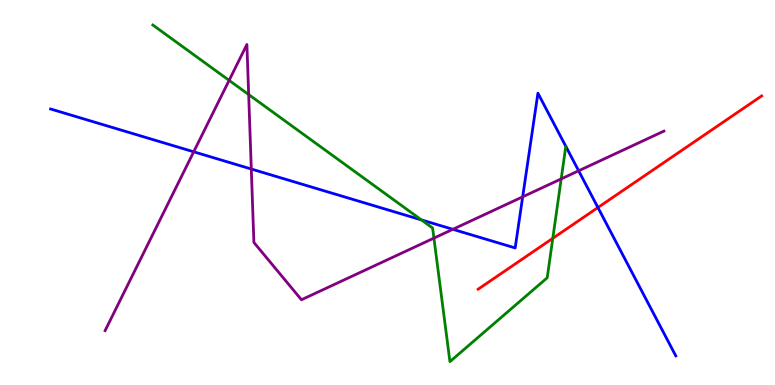[{'lines': ['blue', 'red'], 'intersections': [{'x': 7.72, 'y': 4.61}]}, {'lines': ['green', 'red'], 'intersections': [{'x': 7.13, 'y': 3.81}]}, {'lines': ['purple', 'red'], 'intersections': []}, {'lines': ['blue', 'green'], 'intersections': [{'x': 5.44, 'y': 4.29}]}, {'lines': ['blue', 'purple'], 'intersections': [{'x': 2.5, 'y': 6.06}, {'x': 3.24, 'y': 5.61}, {'x': 5.84, 'y': 4.04}, {'x': 6.74, 'y': 4.89}, {'x': 7.47, 'y': 5.56}]}, {'lines': ['green', 'purple'], 'intersections': [{'x': 2.96, 'y': 7.91}, {'x': 3.21, 'y': 7.54}, {'x': 5.6, 'y': 3.82}, {'x': 7.24, 'y': 5.35}]}]